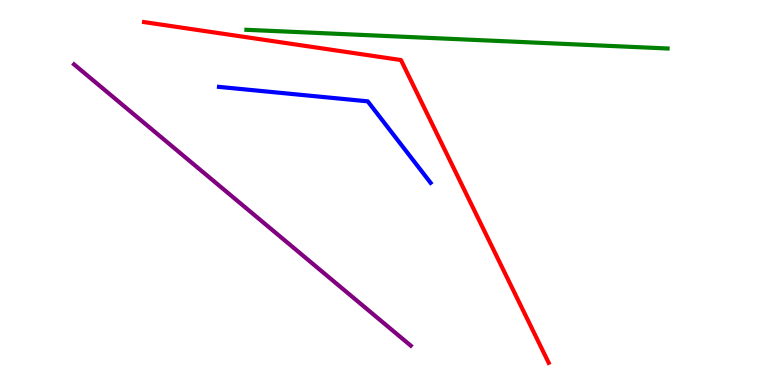[{'lines': ['blue', 'red'], 'intersections': []}, {'lines': ['green', 'red'], 'intersections': []}, {'lines': ['purple', 'red'], 'intersections': []}, {'lines': ['blue', 'green'], 'intersections': []}, {'lines': ['blue', 'purple'], 'intersections': []}, {'lines': ['green', 'purple'], 'intersections': []}]